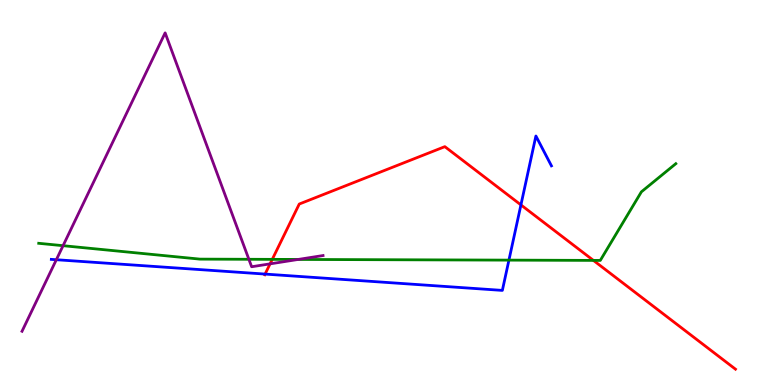[{'lines': ['blue', 'red'], 'intersections': [{'x': 3.42, 'y': 2.88}, {'x': 6.72, 'y': 4.68}]}, {'lines': ['green', 'red'], 'intersections': [{'x': 3.51, 'y': 3.26}, {'x': 7.66, 'y': 3.24}]}, {'lines': ['purple', 'red'], 'intersections': [{'x': 3.48, 'y': 3.15}]}, {'lines': ['blue', 'green'], 'intersections': [{'x': 6.57, 'y': 3.24}]}, {'lines': ['blue', 'purple'], 'intersections': [{'x': 0.727, 'y': 3.25}]}, {'lines': ['green', 'purple'], 'intersections': [{'x': 0.814, 'y': 3.62}, {'x': 3.21, 'y': 3.27}, {'x': 3.85, 'y': 3.26}]}]